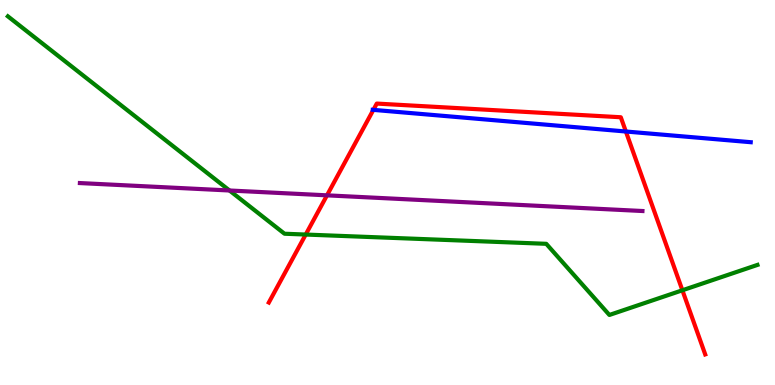[{'lines': ['blue', 'red'], 'intersections': [{'x': 4.82, 'y': 7.15}, {'x': 8.08, 'y': 6.58}]}, {'lines': ['green', 'red'], 'intersections': [{'x': 3.94, 'y': 3.91}, {'x': 8.81, 'y': 2.46}]}, {'lines': ['purple', 'red'], 'intersections': [{'x': 4.22, 'y': 4.93}]}, {'lines': ['blue', 'green'], 'intersections': []}, {'lines': ['blue', 'purple'], 'intersections': []}, {'lines': ['green', 'purple'], 'intersections': [{'x': 2.96, 'y': 5.05}]}]